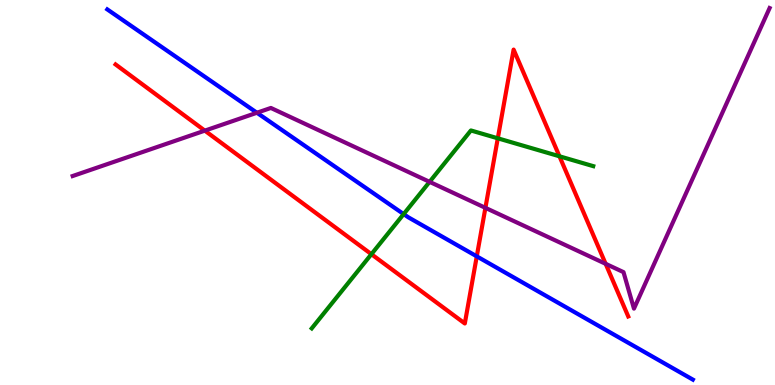[{'lines': ['blue', 'red'], 'intersections': [{'x': 6.15, 'y': 3.34}]}, {'lines': ['green', 'red'], 'intersections': [{'x': 4.79, 'y': 3.4}, {'x': 6.42, 'y': 6.41}, {'x': 7.22, 'y': 5.94}]}, {'lines': ['purple', 'red'], 'intersections': [{'x': 2.64, 'y': 6.61}, {'x': 6.26, 'y': 4.6}, {'x': 7.81, 'y': 3.15}]}, {'lines': ['blue', 'green'], 'intersections': [{'x': 5.21, 'y': 4.44}]}, {'lines': ['blue', 'purple'], 'intersections': [{'x': 3.32, 'y': 7.07}]}, {'lines': ['green', 'purple'], 'intersections': [{'x': 5.54, 'y': 5.28}]}]